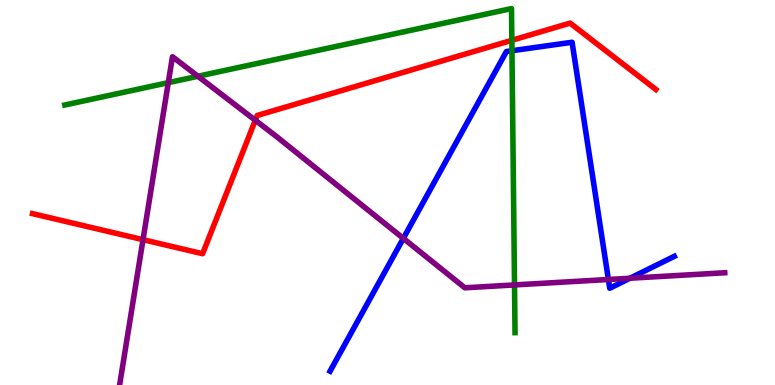[{'lines': ['blue', 'red'], 'intersections': []}, {'lines': ['green', 'red'], 'intersections': [{'x': 6.6, 'y': 8.95}]}, {'lines': ['purple', 'red'], 'intersections': [{'x': 1.85, 'y': 3.77}, {'x': 3.29, 'y': 6.88}]}, {'lines': ['blue', 'green'], 'intersections': [{'x': 6.61, 'y': 8.68}]}, {'lines': ['blue', 'purple'], 'intersections': [{'x': 5.2, 'y': 3.81}, {'x': 7.85, 'y': 2.74}, {'x': 8.13, 'y': 2.77}]}, {'lines': ['green', 'purple'], 'intersections': [{'x': 2.17, 'y': 7.85}, {'x': 2.55, 'y': 8.02}, {'x': 6.64, 'y': 2.6}]}]